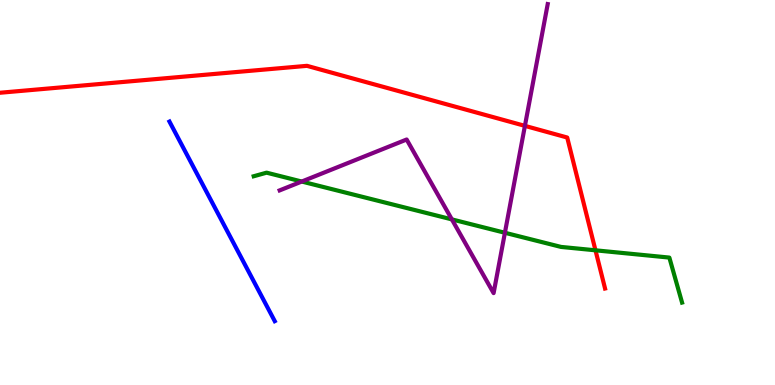[{'lines': ['blue', 'red'], 'intersections': []}, {'lines': ['green', 'red'], 'intersections': [{'x': 7.68, 'y': 3.5}]}, {'lines': ['purple', 'red'], 'intersections': [{'x': 6.77, 'y': 6.73}]}, {'lines': ['blue', 'green'], 'intersections': []}, {'lines': ['blue', 'purple'], 'intersections': []}, {'lines': ['green', 'purple'], 'intersections': [{'x': 3.89, 'y': 5.28}, {'x': 5.83, 'y': 4.3}, {'x': 6.51, 'y': 3.95}]}]